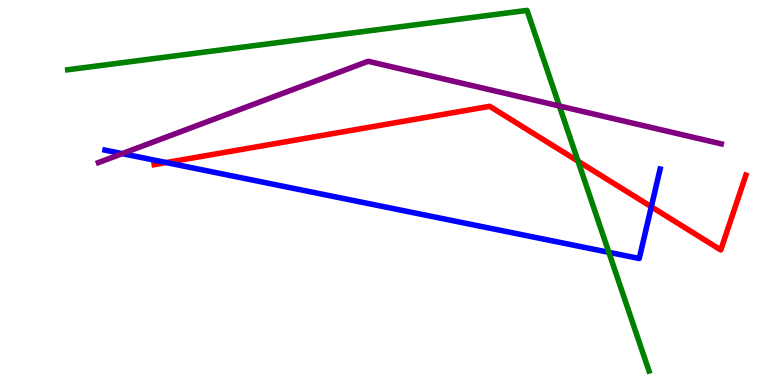[{'lines': ['blue', 'red'], 'intersections': [{'x': 2.14, 'y': 5.78}, {'x': 8.4, 'y': 4.63}]}, {'lines': ['green', 'red'], 'intersections': [{'x': 7.46, 'y': 5.81}]}, {'lines': ['purple', 'red'], 'intersections': []}, {'lines': ['blue', 'green'], 'intersections': [{'x': 7.86, 'y': 3.45}]}, {'lines': ['blue', 'purple'], 'intersections': [{'x': 1.58, 'y': 6.01}]}, {'lines': ['green', 'purple'], 'intersections': [{'x': 7.22, 'y': 7.25}]}]